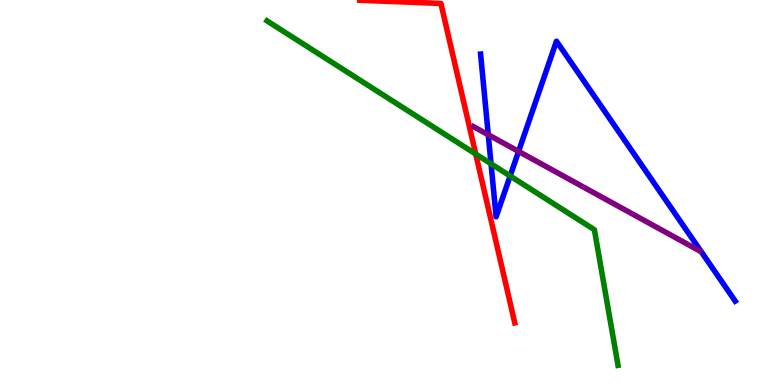[{'lines': ['blue', 'red'], 'intersections': []}, {'lines': ['green', 'red'], 'intersections': [{'x': 6.14, 'y': 6.0}]}, {'lines': ['purple', 'red'], 'intersections': []}, {'lines': ['blue', 'green'], 'intersections': [{'x': 6.34, 'y': 5.75}, {'x': 6.58, 'y': 5.43}]}, {'lines': ['blue', 'purple'], 'intersections': [{'x': 6.3, 'y': 6.5}, {'x': 6.69, 'y': 6.07}]}, {'lines': ['green', 'purple'], 'intersections': []}]